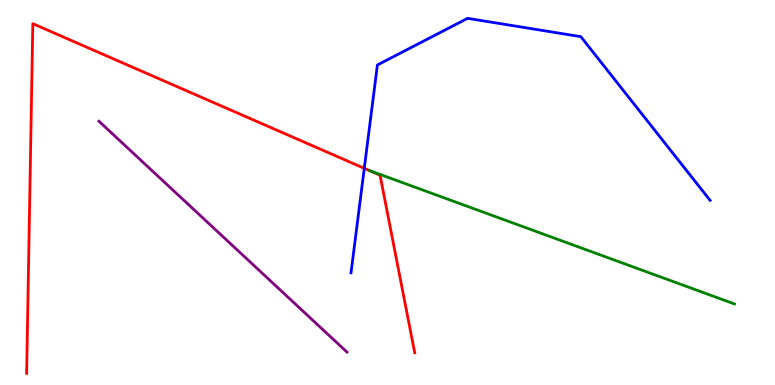[{'lines': ['blue', 'red'], 'intersections': [{'x': 4.7, 'y': 5.63}]}, {'lines': ['green', 'red'], 'intersections': []}, {'lines': ['purple', 'red'], 'intersections': []}, {'lines': ['blue', 'green'], 'intersections': []}, {'lines': ['blue', 'purple'], 'intersections': []}, {'lines': ['green', 'purple'], 'intersections': []}]